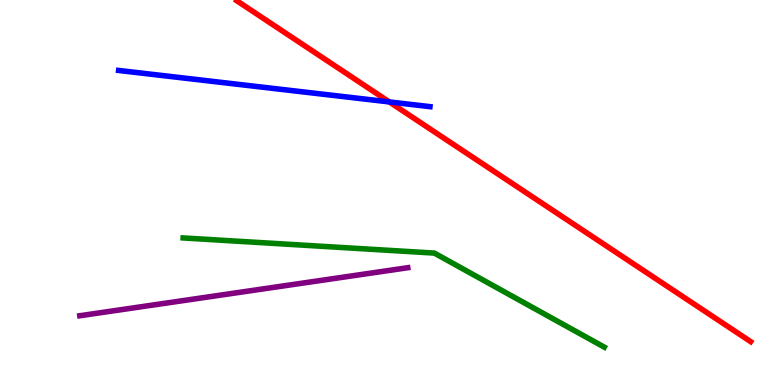[{'lines': ['blue', 'red'], 'intersections': [{'x': 5.02, 'y': 7.35}]}, {'lines': ['green', 'red'], 'intersections': []}, {'lines': ['purple', 'red'], 'intersections': []}, {'lines': ['blue', 'green'], 'intersections': []}, {'lines': ['blue', 'purple'], 'intersections': []}, {'lines': ['green', 'purple'], 'intersections': []}]